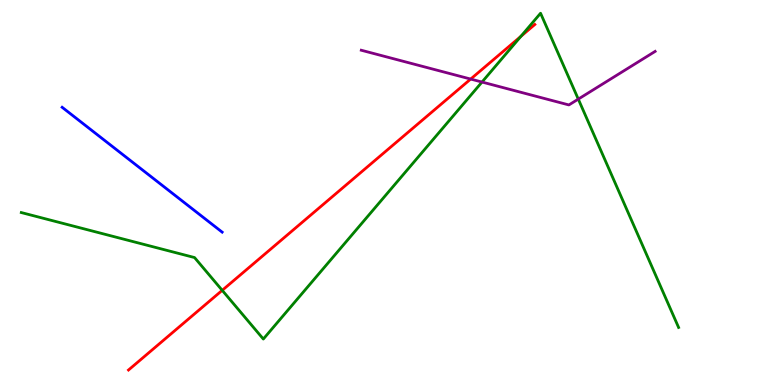[{'lines': ['blue', 'red'], 'intersections': []}, {'lines': ['green', 'red'], 'intersections': [{'x': 2.87, 'y': 2.46}, {'x': 6.72, 'y': 9.06}]}, {'lines': ['purple', 'red'], 'intersections': [{'x': 6.07, 'y': 7.95}]}, {'lines': ['blue', 'green'], 'intersections': []}, {'lines': ['blue', 'purple'], 'intersections': []}, {'lines': ['green', 'purple'], 'intersections': [{'x': 6.22, 'y': 7.87}, {'x': 7.46, 'y': 7.43}]}]